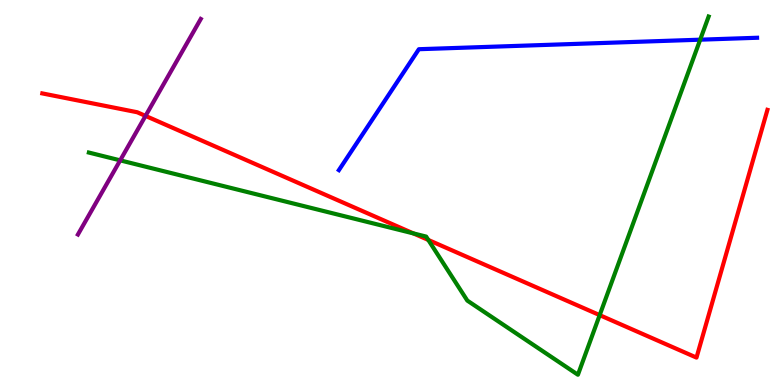[{'lines': ['blue', 'red'], 'intersections': []}, {'lines': ['green', 'red'], 'intersections': [{'x': 5.33, 'y': 3.94}, {'x': 5.53, 'y': 3.77}, {'x': 7.74, 'y': 1.81}]}, {'lines': ['purple', 'red'], 'intersections': [{'x': 1.88, 'y': 6.99}]}, {'lines': ['blue', 'green'], 'intersections': [{'x': 9.03, 'y': 8.97}]}, {'lines': ['blue', 'purple'], 'intersections': []}, {'lines': ['green', 'purple'], 'intersections': [{'x': 1.55, 'y': 5.83}]}]